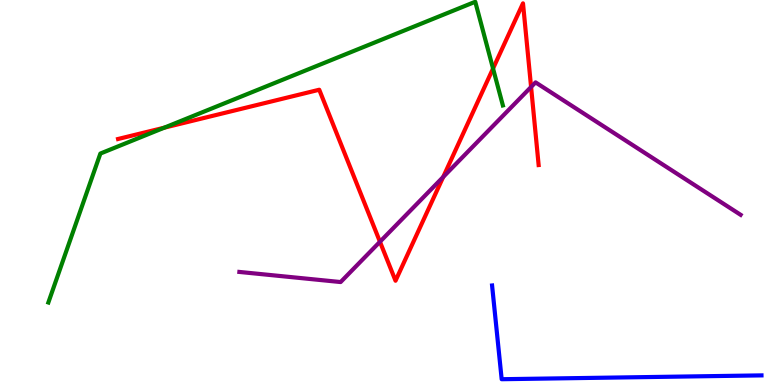[{'lines': ['blue', 'red'], 'intersections': []}, {'lines': ['green', 'red'], 'intersections': [{'x': 2.12, 'y': 6.68}, {'x': 6.36, 'y': 8.22}]}, {'lines': ['purple', 'red'], 'intersections': [{'x': 4.9, 'y': 3.72}, {'x': 5.72, 'y': 5.4}, {'x': 6.85, 'y': 7.74}]}, {'lines': ['blue', 'green'], 'intersections': []}, {'lines': ['blue', 'purple'], 'intersections': []}, {'lines': ['green', 'purple'], 'intersections': []}]